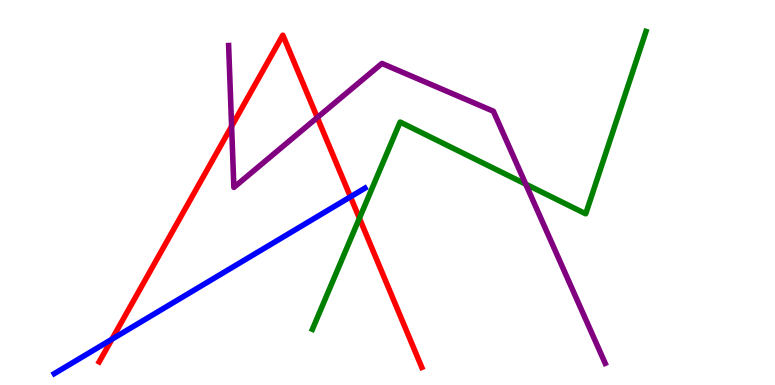[{'lines': ['blue', 'red'], 'intersections': [{'x': 1.44, 'y': 1.19}, {'x': 4.52, 'y': 4.89}]}, {'lines': ['green', 'red'], 'intersections': [{'x': 4.64, 'y': 4.33}]}, {'lines': ['purple', 'red'], 'intersections': [{'x': 2.99, 'y': 6.72}, {'x': 4.09, 'y': 6.95}]}, {'lines': ['blue', 'green'], 'intersections': []}, {'lines': ['blue', 'purple'], 'intersections': []}, {'lines': ['green', 'purple'], 'intersections': [{'x': 6.78, 'y': 5.22}]}]